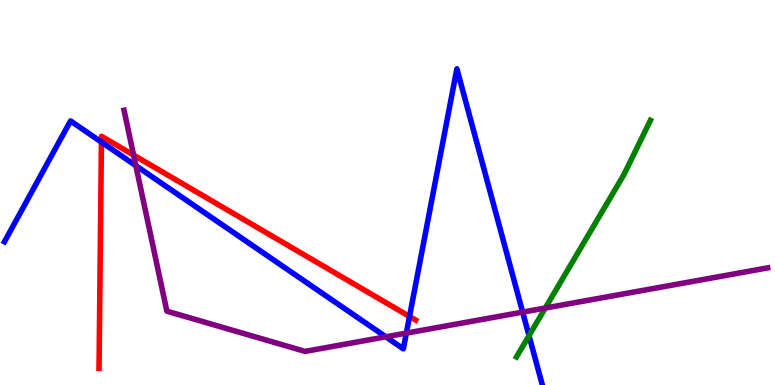[{'lines': ['blue', 'red'], 'intersections': [{'x': 1.31, 'y': 6.31}, {'x': 5.28, 'y': 1.78}]}, {'lines': ['green', 'red'], 'intersections': []}, {'lines': ['purple', 'red'], 'intersections': [{'x': 1.72, 'y': 5.97}]}, {'lines': ['blue', 'green'], 'intersections': [{'x': 6.83, 'y': 1.28}]}, {'lines': ['blue', 'purple'], 'intersections': [{'x': 1.75, 'y': 5.7}, {'x': 4.98, 'y': 1.25}, {'x': 5.24, 'y': 1.35}, {'x': 6.74, 'y': 1.89}]}, {'lines': ['green', 'purple'], 'intersections': [{'x': 7.04, 'y': 2.0}]}]